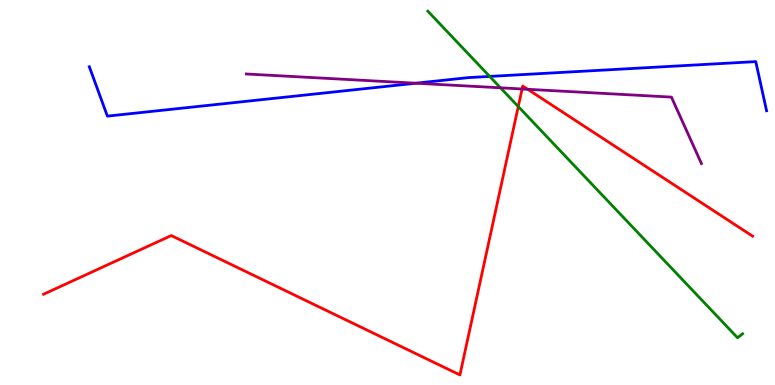[{'lines': ['blue', 'red'], 'intersections': []}, {'lines': ['green', 'red'], 'intersections': [{'x': 6.69, 'y': 7.23}]}, {'lines': ['purple', 'red'], 'intersections': [{'x': 6.74, 'y': 7.69}, {'x': 6.81, 'y': 7.68}]}, {'lines': ['blue', 'green'], 'intersections': [{'x': 6.32, 'y': 8.02}]}, {'lines': ['blue', 'purple'], 'intersections': [{'x': 5.37, 'y': 7.84}]}, {'lines': ['green', 'purple'], 'intersections': [{'x': 6.46, 'y': 7.72}]}]